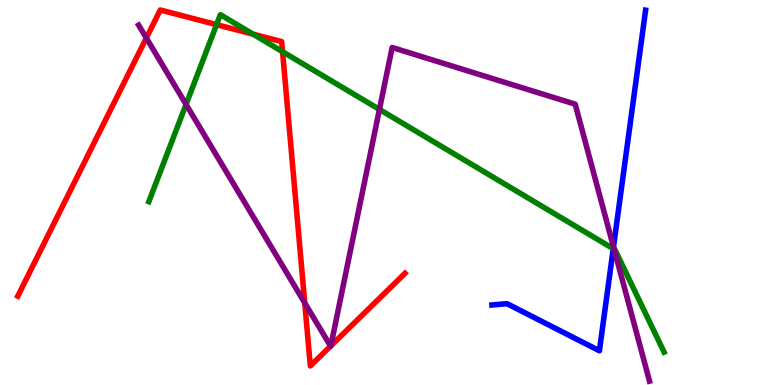[{'lines': ['blue', 'red'], 'intersections': []}, {'lines': ['green', 'red'], 'intersections': [{'x': 2.79, 'y': 9.36}, {'x': 3.27, 'y': 9.11}, {'x': 3.65, 'y': 8.66}]}, {'lines': ['purple', 'red'], 'intersections': [{'x': 1.89, 'y': 9.01}, {'x': 3.93, 'y': 2.13}, {'x': 4.27, 'y': 1.01}, {'x': 4.27, 'y': 1.02}]}, {'lines': ['blue', 'green'], 'intersections': [{'x': 7.91, 'y': 3.54}]}, {'lines': ['blue', 'purple'], 'intersections': [{'x': 7.92, 'y': 3.59}]}, {'lines': ['green', 'purple'], 'intersections': [{'x': 2.4, 'y': 7.29}, {'x': 4.9, 'y': 7.16}, {'x': 7.92, 'y': 3.53}]}]